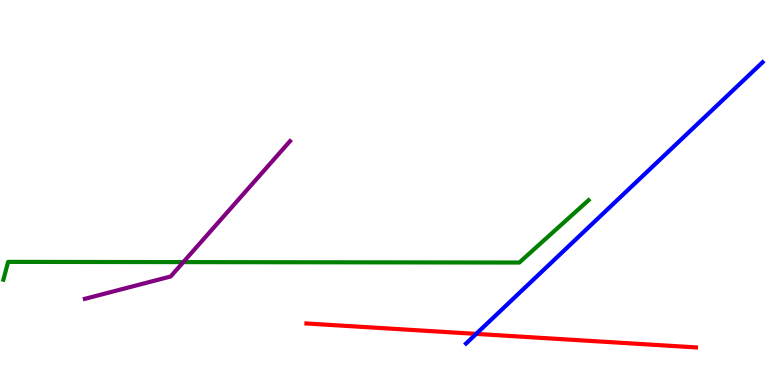[{'lines': ['blue', 'red'], 'intersections': [{'x': 6.14, 'y': 1.33}]}, {'lines': ['green', 'red'], 'intersections': []}, {'lines': ['purple', 'red'], 'intersections': []}, {'lines': ['blue', 'green'], 'intersections': []}, {'lines': ['blue', 'purple'], 'intersections': []}, {'lines': ['green', 'purple'], 'intersections': [{'x': 2.37, 'y': 3.19}]}]